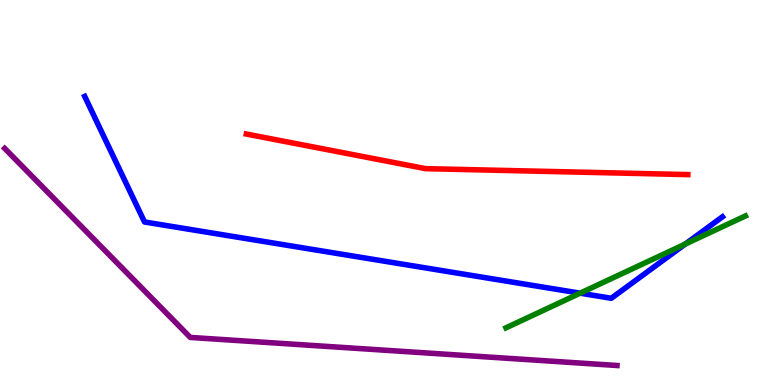[{'lines': ['blue', 'red'], 'intersections': []}, {'lines': ['green', 'red'], 'intersections': []}, {'lines': ['purple', 'red'], 'intersections': []}, {'lines': ['blue', 'green'], 'intersections': [{'x': 7.49, 'y': 2.39}, {'x': 8.84, 'y': 3.66}]}, {'lines': ['blue', 'purple'], 'intersections': []}, {'lines': ['green', 'purple'], 'intersections': []}]